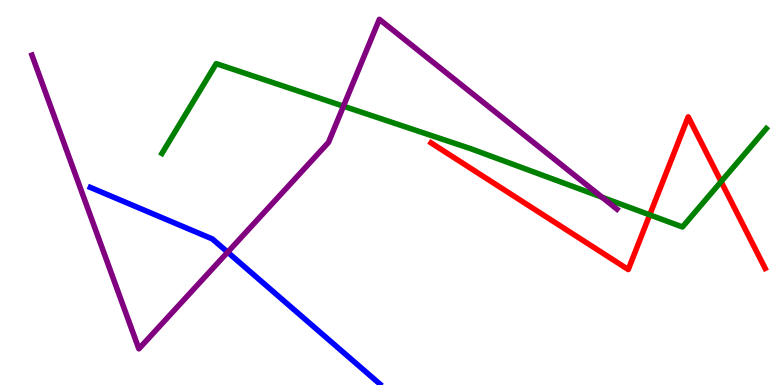[{'lines': ['blue', 'red'], 'intersections': []}, {'lines': ['green', 'red'], 'intersections': [{'x': 8.38, 'y': 4.42}, {'x': 9.3, 'y': 5.28}]}, {'lines': ['purple', 'red'], 'intersections': []}, {'lines': ['blue', 'green'], 'intersections': []}, {'lines': ['blue', 'purple'], 'intersections': [{'x': 2.94, 'y': 3.45}]}, {'lines': ['green', 'purple'], 'intersections': [{'x': 4.43, 'y': 7.24}, {'x': 7.77, 'y': 4.88}]}]